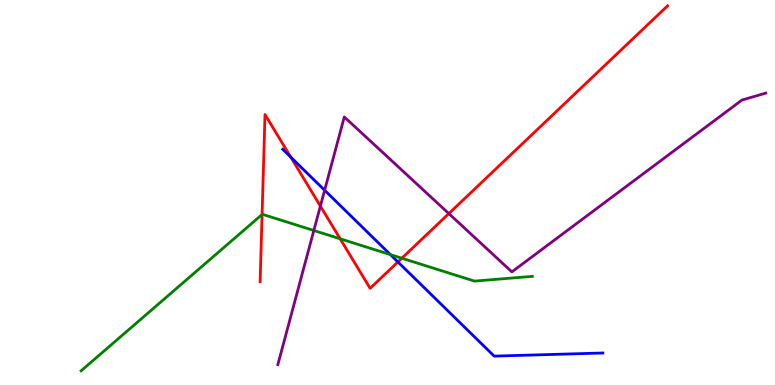[{'lines': ['blue', 'red'], 'intersections': [{'x': 3.75, 'y': 5.92}, {'x': 5.13, 'y': 3.2}]}, {'lines': ['green', 'red'], 'intersections': [{'x': 3.38, 'y': 4.43}, {'x': 4.39, 'y': 3.8}, {'x': 5.18, 'y': 3.29}]}, {'lines': ['purple', 'red'], 'intersections': [{'x': 4.13, 'y': 4.65}, {'x': 5.79, 'y': 4.45}]}, {'lines': ['blue', 'green'], 'intersections': [{'x': 5.04, 'y': 3.39}]}, {'lines': ['blue', 'purple'], 'intersections': [{'x': 4.19, 'y': 5.06}]}, {'lines': ['green', 'purple'], 'intersections': [{'x': 4.05, 'y': 4.01}]}]